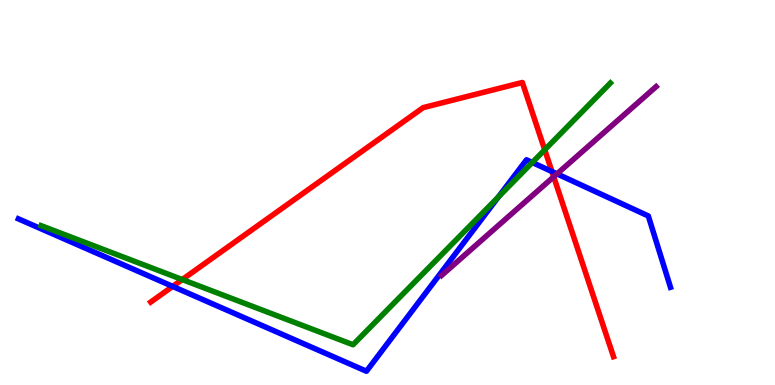[{'lines': ['blue', 'red'], 'intersections': [{'x': 2.23, 'y': 2.56}, {'x': 7.12, 'y': 5.54}]}, {'lines': ['green', 'red'], 'intersections': [{'x': 2.35, 'y': 2.74}, {'x': 7.03, 'y': 6.11}]}, {'lines': ['purple', 'red'], 'intersections': [{'x': 7.14, 'y': 5.41}]}, {'lines': ['blue', 'green'], 'intersections': [{'x': 6.43, 'y': 4.89}, {'x': 6.87, 'y': 5.78}]}, {'lines': ['blue', 'purple'], 'intersections': [{'x': 7.19, 'y': 5.48}]}, {'lines': ['green', 'purple'], 'intersections': []}]